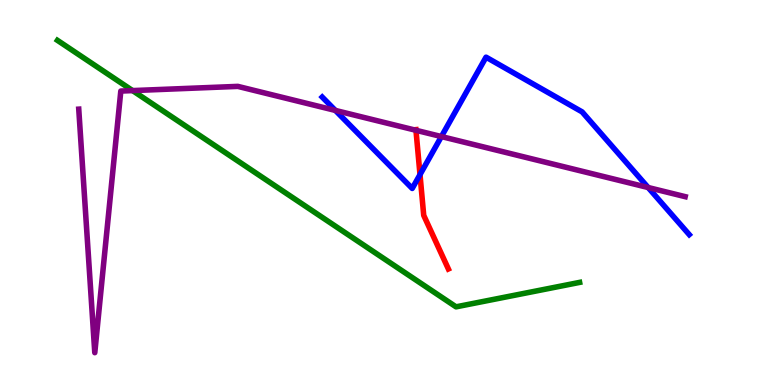[{'lines': ['blue', 'red'], 'intersections': [{'x': 5.42, 'y': 5.46}]}, {'lines': ['green', 'red'], 'intersections': []}, {'lines': ['purple', 'red'], 'intersections': [{'x': 5.37, 'y': 6.62}]}, {'lines': ['blue', 'green'], 'intersections': []}, {'lines': ['blue', 'purple'], 'intersections': [{'x': 4.33, 'y': 7.13}, {'x': 5.7, 'y': 6.45}, {'x': 8.36, 'y': 5.13}]}, {'lines': ['green', 'purple'], 'intersections': [{'x': 1.71, 'y': 7.65}]}]